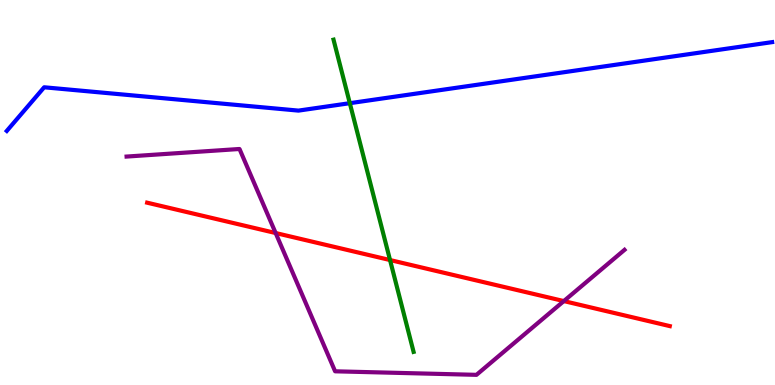[{'lines': ['blue', 'red'], 'intersections': []}, {'lines': ['green', 'red'], 'intersections': [{'x': 5.03, 'y': 3.25}]}, {'lines': ['purple', 'red'], 'intersections': [{'x': 3.56, 'y': 3.95}, {'x': 7.28, 'y': 2.18}]}, {'lines': ['blue', 'green'], 'intersections': [{'x': 4.51, 'y': 7.32}]}, {'lines': ['blue', 'purple'], 'intersections': []}, {'lines': ['green', 'purple'], 'intersections': []}]